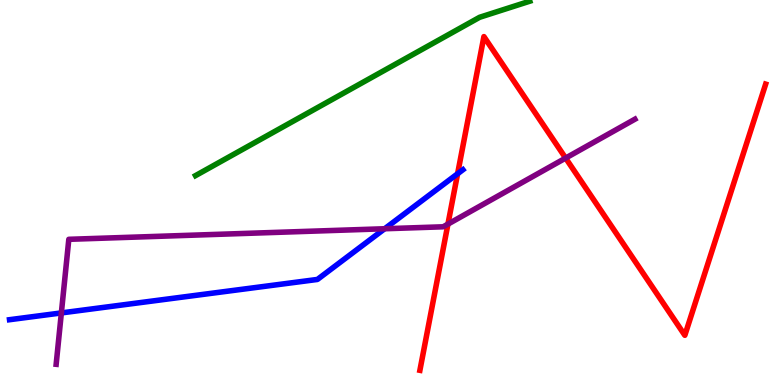[{'lines': ['blue', 'red'], 'intersections': [{'x': 5.9, 'y': 5.49}]}, {'lines': ['green', 'red'], 'intersections': []}, {'lines': ['purple', 'red'], 'intersections': [{'x': 5.78, 'y': 4.18}, {'x': 7.3, 'y': 5.89}]}, {'lines': ['blue', 'green'], 'intersections': []}, {'lines': ['blue', 'purple'], 'intersections': [{'x': 0.792, 'y': 1.87}, {'x': 4.96, 'y': 4.06}]}, {'lines': ['green', 'purple'], 'intersections': []}]